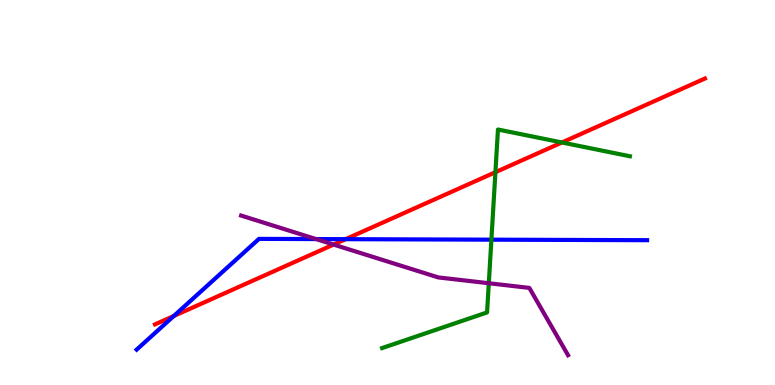[{'lines': ['blue', 'red'], 'intersections': [{'x': 2.24, 'y': 1.79}, {'x': 4.46, 'y': 3.79}]}, {'lines': ['green', 'red'], 'intersections': [{'x': 6.39, 'y': 5.53}, {'x': 7.25, 'y': 6.3}]}, {'lines': ['purple', 'red'], 'intersections': [{'x': 4.3, 'y': 3.65}]}, {'lines': ['blue', 'green'], 'intersections': [{'x': 6.34, 'y': 3.77}]}, {'lines': ['blue', 'purple'], 'intersections': [{'x': 4.08, 'y': 3.79}]}, {'lines': ['green', 'purple'], 'intersections': [{'x': 6.31, 'y': 2.64}]}]